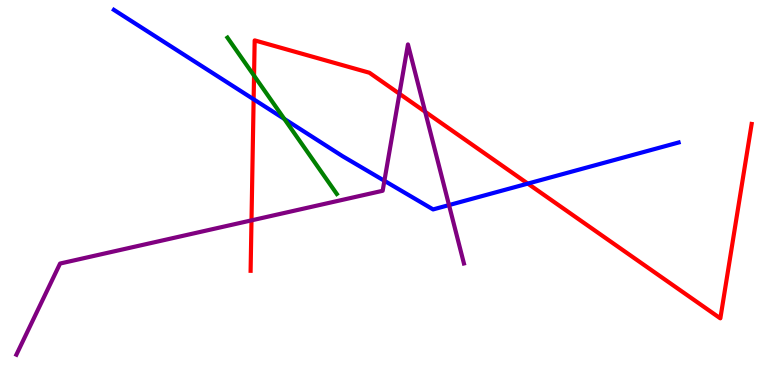[{'lines': ['blue', 'red'], 'intersections': [{'x': 3.27, 'y': 7.42}, {'x': 6.81, 'y': 5.23}]}, {'lines': ['green', 'red'], 'intersections': [{'x': 3.28, 'y': 8.04}]}, {'lines': ['purple', 'red'], 'intersections': [{'x': 3.25, 'y': 4.28}, {'x': 5.15, 'y': 7.56}, {'x': 5.49, 'y': 7.1}]}, {'lines': ['blue', 'green'], 'intersections': [{'x': 3.67, 'y': 6.91}]}, {'lines': ['blue', 'purple'], 'intersections': [{'x': 4.96, 'y': 5.3}, {'x': 5.79, 'y': 4.67}]}, {'lines': ['green', 'purple'], 'intersections': []}]